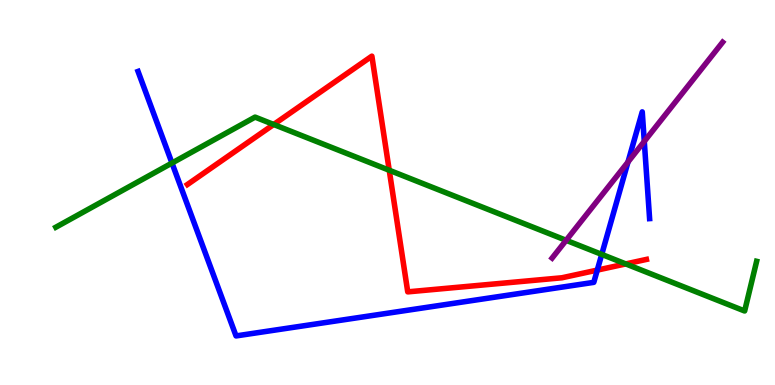[{'lines': ['blue', 'red'], 'intersections': [{'x': 7.71, 'y': 2.98}]}, {'lines': ['green', 'red'], 'intersections': [{'x': 3.53, 'y': 6.77}, {'x': 5.02, 'y': 5.58}, {'x': 8.07, 'y': 3.15}]}, {'lines': ['purple', 'red'], 'intersections': []}, {'lines': ['blue', 'green'], 'intersections': [{'x': 2.22, 'y': 5.77}, {'x': 7.76, 'y': 3.39}]}, {'lines': ['blue', 'purple'], 'intersections': [{'x': 8.1, 'y': 5.79}, {'x': 8.31, 'y': 6.33}]}, {'lines': ['green', 'purple'], 'intersections': [{'x': 7.31, 'y': 3.76}]}]